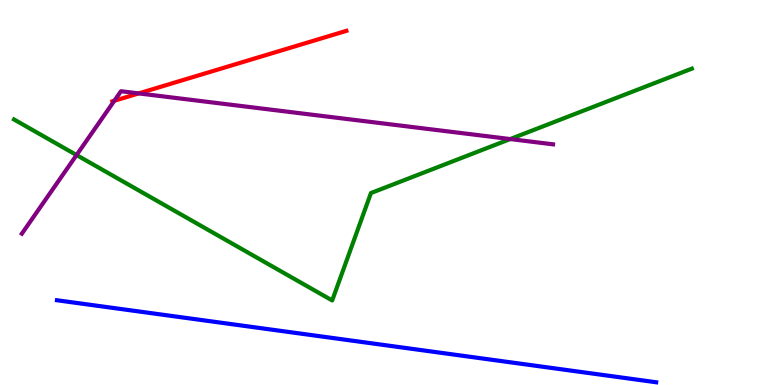[{'lines': ['blue', 'red'], 'intersections': []}, {'lines': ['green', 'red'], 'intersections': []}, {'lines': ['purple', 'red'], 'intersections': [{'x': 1.48, 'y': 7.38}, {'x': 1.79, 'y': 7.57}]}, {'lines': ['blue', 'green'], 'intersections': []}, {'lines': ['blue', 'purple'], 'intersections': []}, {'lines': ['green', 'purple'], 'intersections': [{'x': 0.988, 'y': 5.97}, {'x': 6.58, 'y': 6.39}]}]